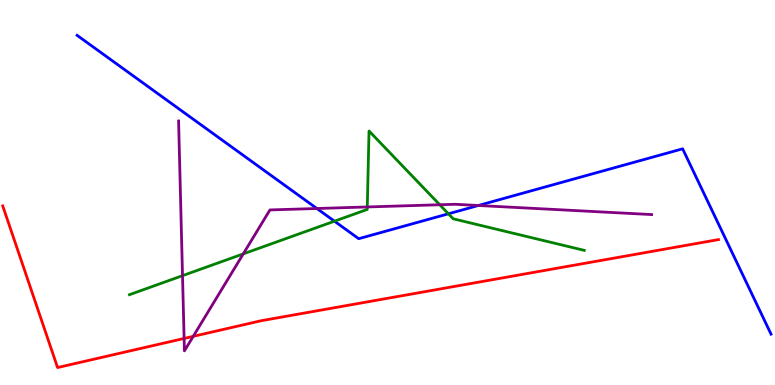[{'lines': ['blue', 'red'], 'intersections': []}, {'lines': ['green', 'red'], 'intersections': []}, {'lines': ['purple', 'red'], 'intersections': [{'x': 2.38, 'y': 1.21}, {'x': 2.49, 'y': 1.26}]}, {'lines': ['blue', 'green'], 'intersections': [{'x': 4.32, 'y': 4.25}, {'x': 5.79, 'y': 4.45}]}, {'lines': ['blue', 'purple'], 'intersections': [{'x': 4.09, 'y': 4.58}, {'x': 6.17, 'y': 4.66}]}, {'lines': ['green', 'purple'], 'intersections': [{'x': 2.36, 'y': 2.84}, {'x': 3.14, 'y': 3.41}, {'x': 4.74, 'y': 4.62}, {'x': 5.67, 'y': 4.68}]}]